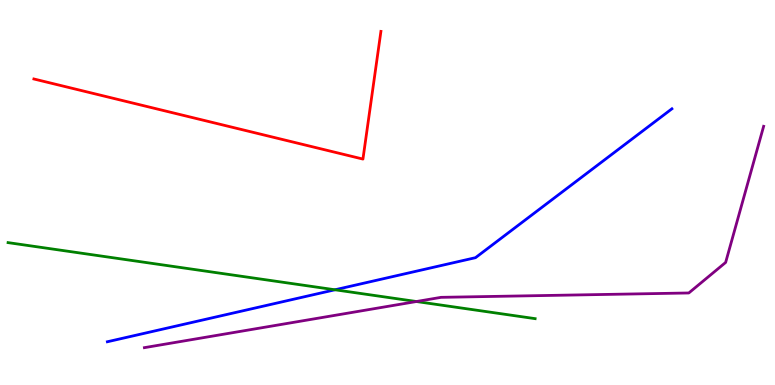[{'lines': ['blue', 'red'], 'intersections': []}, {'lines': ['green', 'red'], 'intersections': []}, {'lines': ['purple', 'red'], 'intersections': []}, {'lines': ['blue', 'green'], 'intersections': [{'x': 4.32, 'y': 2.47}]}, {'lines': ['blue', 'purple'], 'intersections': []}, {'lines': ['green', 'purple'], 'intersections': [{'x': 5.37, 'y': 2.17}]}]